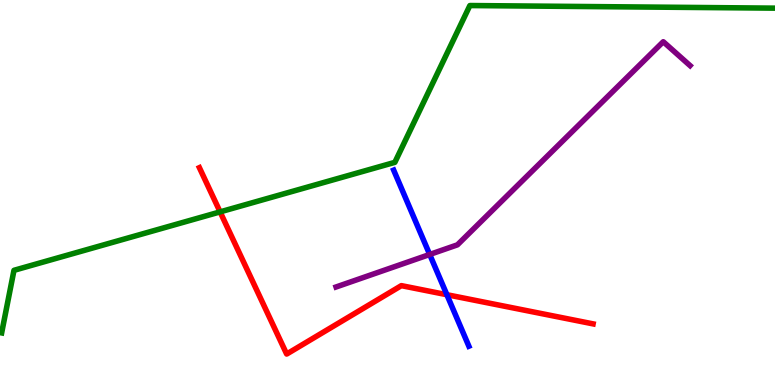[{'lines': ['blue', 'red'], 'intersections': [{'x': 5.77, 'y': 2.34}]}, {'lines': ['green', 'red'], 'intersections': [{'x': 2.84, 'y': 4.5}]}, {'lines': ['purple', 'red'], 'intersections': []}, {'lines': ['blue', 'green'], 'intersections': []}, {'lines': ['blue', 'purple'], 'intersections': [{'x': 5.54, 'y': 3.39}]}, {'lines': ['green', 'purple'], 'intersections': []}]